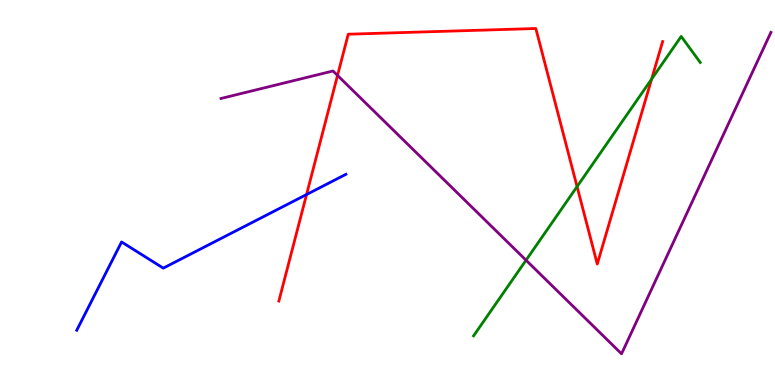[{'lines': ['blue', 'red'], 'intersections': [{'x': 3.96, 'y': 4.95}]}, {'lines': ['green', 'red'], 'intersections': [{'x': 7.45, 'y': 5.15}, {'x': 8.41, 'y': 7.95}]}, {'lines': ['purple', 'red'], 'intersections': [{'x': 4.36, 'y': 8.04}]}, {'lines': ['blue', 'green'], 'intersections': []}, {'lines': ['blue', 'purple'], 'intersections': []}, {'lines': ['green', 'purple'], 'intersections': [{'x': 6.79, 'y': 3.24}]}]